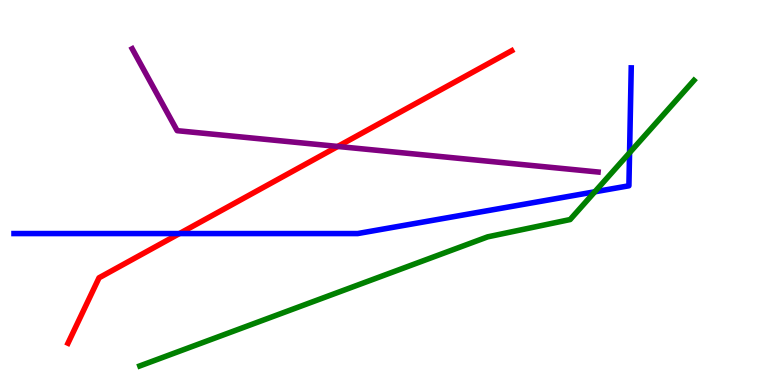[{'lines': ['blue', 'red'], 'intersections': [{'x': 2.32, 'y': 3.93}]}, {'lines': ['green', 'red'], 'intersections': []}, {'lines': ['purple', 'red'], 'intersections': [{'x': 4.36, 'y': 6.2}]}, {'lines': ['blue', 'green'], 'intersections': [{'x': 7.68, 'y': 5.02}, {'x': 8.12, 'y': 6.03}]}, {'lines': ['blue', 'purple'], 'intersections': []}, {'lines': ['green', 'purple'], 'intersections': []}]